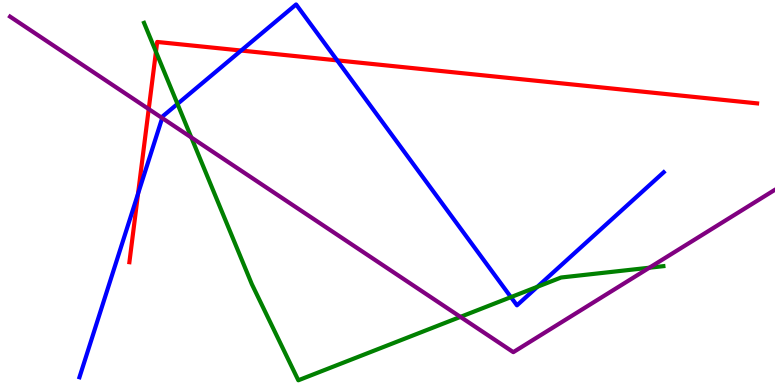[{'lines': ['blue', 'red'], 'intersections': [{'x': 1.78, 'y': 4.97}, {'x': 3.11, 'y': 8.69}, {'x': 4.35, 'y': 8.43}]}, {'lines': ['green', 'red'], 'intersections': [{'x': 2.01, 'y': 8.66}]}, {'lines': ['purple', 'red'], 'intersections': [{'x': 1.92, 'y': 7.17}]}, {'lines': ['blue', 'green'], 'intersections': [{'x': 2.29, 'y': 7.3}, {'x': 6.59, 'y': 2.28}, {'x': 6.93, 'y': 2.55}]}, {'lines': ['blue', 'purple'], 'intersections': [{'x': 2.09, 'y': 6.93}]}, {'lines': ['green', 'purple'], 'intersections': [{'x': 2.47, 'y': 6.43}, {'x': 5.94, 'y': 1.77}, {'x': 8.38, 'y': 3.05}]}]